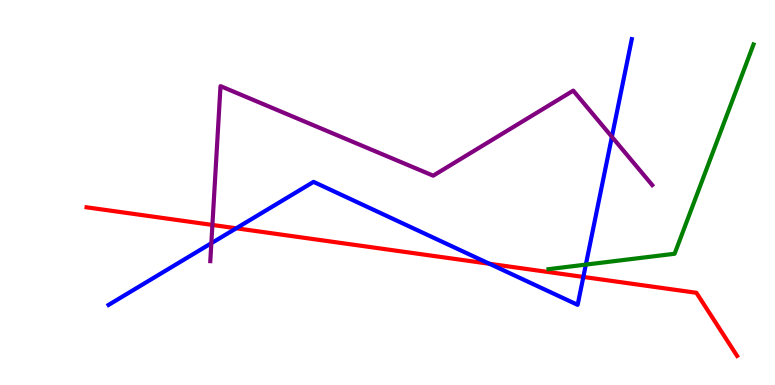[{'lines': ['blue', 'red'], 'intersections': [{'x': 3.05, 'y': 4.07}, {'x': 6.32, 'y': 3.15}, {'x': 7.53, 'y': 2.81}]}, {'lines': ['green', 'red'], 'intersections': []}, {'lines': ['purple', 'red'], 'intersections': [{'x': 2.74, 'y': 4.16}]}, {'lines': ['blue', 'green'], 'intersections': [{'x': 7.56, 'y': 3.13}]}, {'lines': ['blue', 'purple'], 'intersections': [{'x': 2.73, 'y': 3.68}, {'x': 7.9, 'y': 6.45}]}, {'lines': ['green', 'purple'], 'intersections': []}]